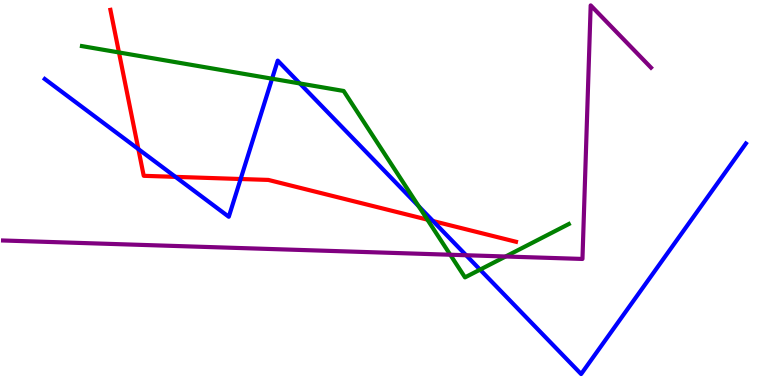[{'lines': ['blue', 'red'], 'intersections': [{'x': 1.79, 'y': 6.13}, {'x': 2.26, 'y': 5.41}, {'x': 3.1, 'y': 5.35}, {'x': 5.59, 'y': 4.26}]}, {'lines': ['green', 'red'], 'intersections': [{'x': 1.54, 'y': 8.64}, {'x': 5.51, 'y': 4.29}]}, {'lines': ['purple', 'red'], 'intersections': []}, {'lines': ['blue', 'green'], 'intersections': [{'x': 3.51, 'y': 7.96}, {'x': 3.87, 'y': 7.83}, {'x': 5.4, 'y': 4.64}, {'x': 6.19, 'y': 3.0}]}, {'lines': ['blue', 'purple'], 'intersections': [{'x': 6.01, 'y': 3.37}]}, {'lines': ['green', 'purple'], 'intersections': [{'x': 5.81, 'y': 3.38}, {'x': 6.52, 'y': 3.34}]}]